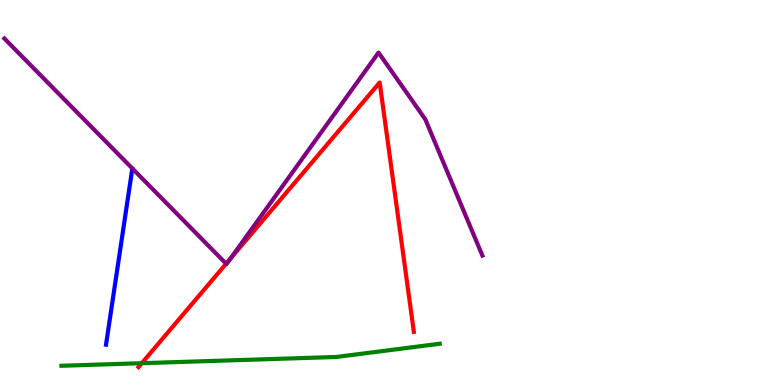[{'lines': ['blue', 'red'], 'intersections': []}, {'lines': ['green', 'red'], 'intersections': [{'x': 1.83, 'y': 0.566}]}, {'lines': ['purple', 'red'], 'intersections': [{'x': 2.92, 'y': 3.15}, {'x': 2.98, 'y': 3.29}]}, {'lines': ['blue', 'green'], 'intersections': []}, {'lines': ['blue', 'purple'], 'intersections': []}, {'lines': ['green', 'purple'], 'intersections': []}]